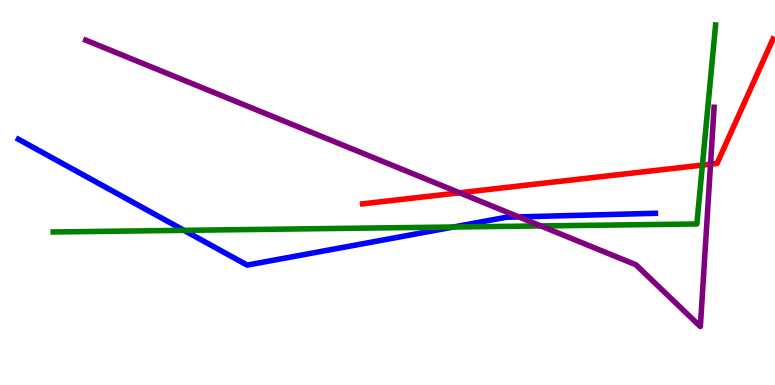[{'lines': ['blue', 'red'], 'intersections': []}, {'lines': ['green', 'red'], 'intersections': [{'x': 9.06, 'y': 5.71}]}, {'lines': ['purple', 'red'], 'intersections': [{'x': 5.93, 'y': 4.99}, {'x': 9.17, 'y': 5.74}]}, {'lines': ['blue', 'green'], 'intersections': [{'x': 2.37, 'y': 4.02}, {'x': 5.85, 'y': 4.1}]}, {'lines': ['blue', 'purple'], 'intersections': [{'x': 6.69, 'y': 4.37}]}, {'lines': ['green', 'purple'], 'intersections': [{'x': 6.98, 'y': 4.13}]}]